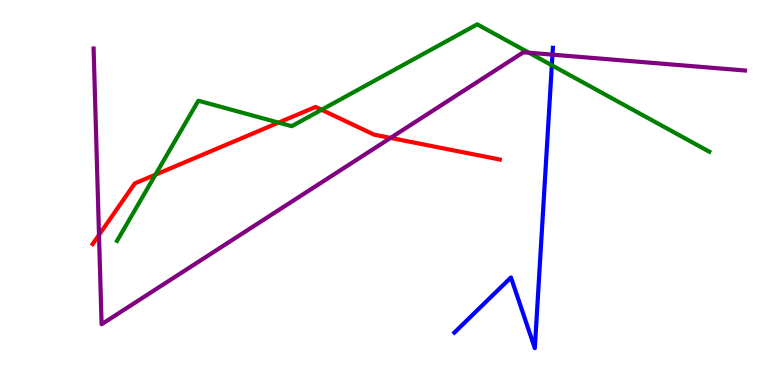[{'lines': ['blue', 'red'], 'intersections': []}, {'lines': ['green', 'red'], 'intersections': [{'x': 2.01, 'y': 5.46}, {'x': 3.59, 'y': 6.82}, {'x': 4.15, 'y': 7.15}]}, {'lines': ['purple', 'red'], 'intersections': [{'x': 1.28, 'y': 3.9}, {'x': 5.04, 'y': 6.42}]}, {'lines': ['blue', 'green'], 'intersections': [{'x': 7.12, 'y': 8.3}]}, {'lines': ['blue', 'purple'], 'intersections': [{'x': 7.13, 'y': 8.58}]}, {'lines': ['green', 'purple'], 'intersections': [{'x': 6.82, 'y': 8.63}]}]